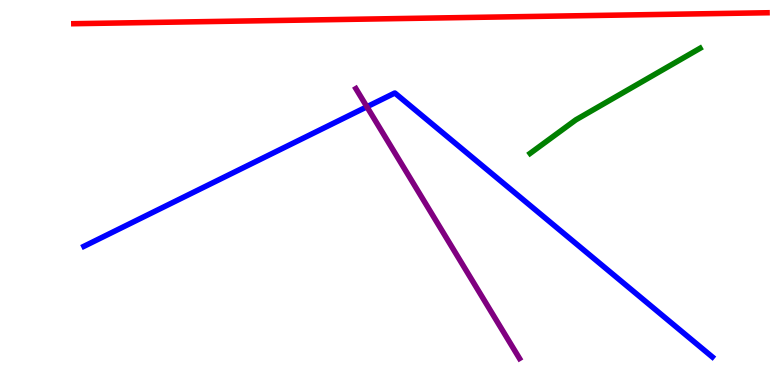[{'lines': ['blue', 'red'], 'intersections': []}, {'lines': ['green', 'red'], 'intersections': []}, {'lines': ['purple', 'red'], 'intersections': []}, {'lines': ['blue', 'green'], 'intersections': []}, {'lines': ['blue', 'purple'], 'intersections': [{'x': 4.73, 'y': 7.23}]}, {'lines': ['green', 'purple'], 'intersections': []}]